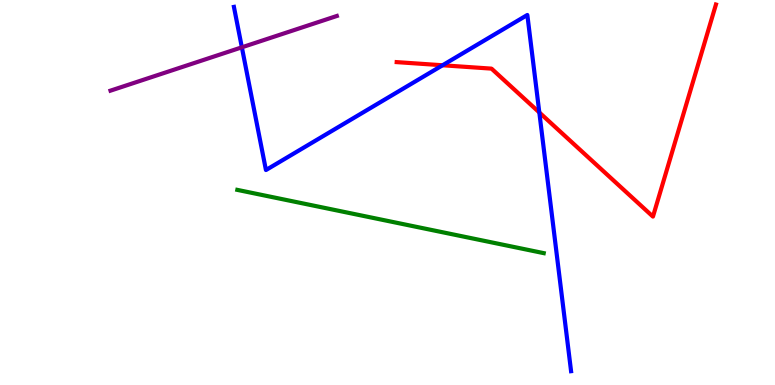[{'lines': ['blue', 'red'], 'intersections': [{'x': 5.71, 'y': 8.3}, {'x': 6.96, 'y': 7.08}]}, {'lines': ['green', 'red'], 'intersections': []}, {'lines': ['purple', 'red'], 'intersections': []}, {'lines': ['blue', 'green'], 'intersections': []}, {'lines': ['blue', 'purple'], 'intersections': [{'x': 3.12, 'y': 8.77}]}, {'lines': ['green', 'purple'], 'intersections': []}]